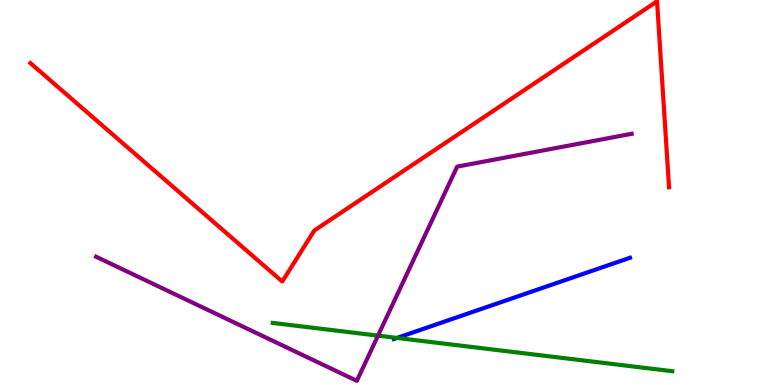[{'lines': ['blue', 'red'], 'intersections': []}, {'lines': ['green', 'red'], 'intersections': []}, {'lines': ['purple', 'red'], 'intersections': []}, {'lines': ['blue', 'green'], 'intersections': [{'x': 5.12, 'y': 1.22}]}, {'lines': ['blue', 'purple'], 'intersections': []}, {'lines': ['green', 'purple'], 'intersections': [{'x': 4.88, 'y': 1.28}]}]